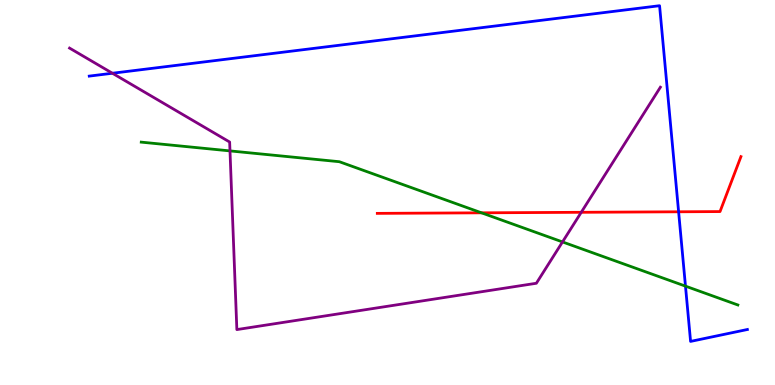[{'lines': ['blue', 'red'], 'intersections': [{'x': 8.76, 'y': 4.5}]}, {'lines': ['green', 'red'], 'intersections': [{'x': 6.21, 'y': 4.47}]}, {'lines': ['purple', 'red'], 'intersections': [{'x': 7.5, 'y': 4.49}]}, {'lines': ['blue', 'green'], 'intersections': [{'x': 8.84, 'y': 2.57}]}, {'lines': ['blue', 'purple'], 'intersections': [{'x': 1.45, 'y': 8.1}]}, {'lines': ['green', 'purple'], 'intersections': [{'x': 2.97, 'y': 6.08}, {'x': 7.26, 'y': 3.72}]}]